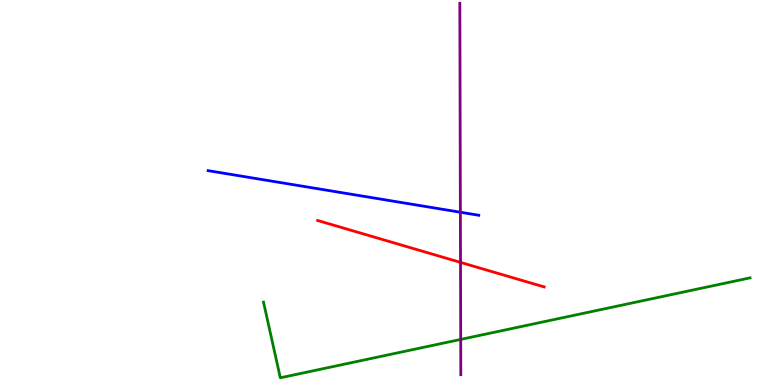[{'lines': ['blue', 'red'], 'intersections': []}, {'lines': ['green', 'red'], 'intersections': []}, {'lines': ['purple', 'red'], 'intersections': [{'x': 5.94, 'y': 3.18}]}, {'lines': ['blue', 'green'], 'intersections': []}, {'lines': ['blue', 'purple'], 'intersections': [{'x': 5.94, 'y': 4.49}]}, {'lines': ['green', 'purple'], 'intersections': [{'x': 5.94, 'y': 1.18}]}]